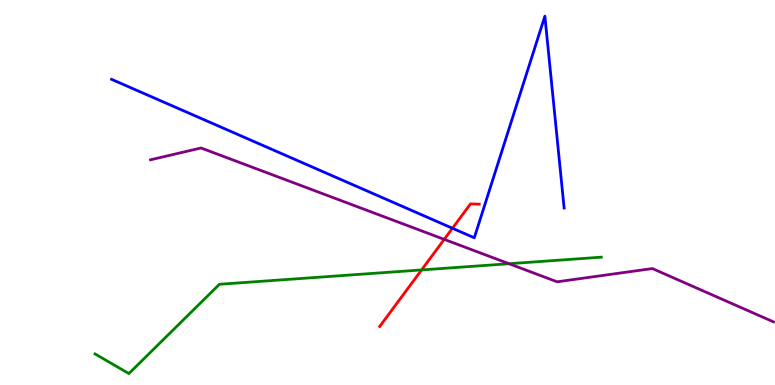[{'lines': ['blue', 'red'], 'intersections': [{'x': 5.84, 'y': 4.07}]}, {'lines': ['green', 'red'], 'intersections': [{'x': 5.44, 'y': 2.99}]}, {'lines': ['purple', 'red'], 'intersections': [{'x': 5.73, 'y': 3.78}]}, {'lines': ['blue', 'green'], 'intersections': []}, {'lines': ['blue', 'purple'], 'intersections': []}, {'lines': ['green', 'purple'], 'intersections': [{'x': 6.57, 'y': 3.15}]}]